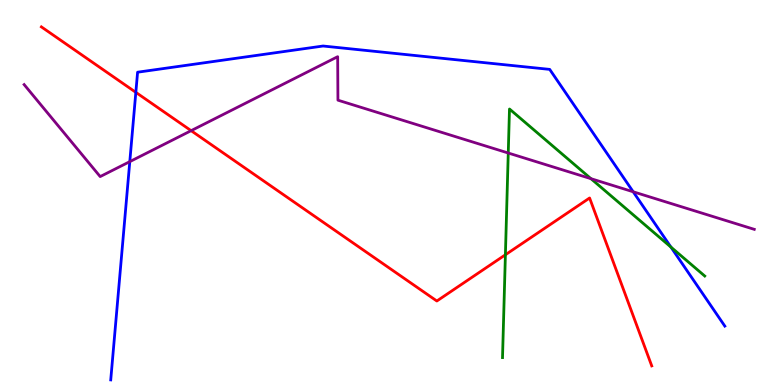[{'lines': ['blue', 'red'], 'intersections': [{'x': 1.75, 'y': 7.6}]}, {'lines': ['green', 'red'], 'intersections': [{'x': 6.52, 'y': 3.38}]}, {'lines': ['purple', 'red'], 'intersections': [{'x': 2.47, 'y': 6.61}]}, {'lines': ['blue', 'green'], 'intersections': [{'x': 8.66, 'y': 3.58}]}, {'lines': ['blue', 'purple'], 'intersections': [{'x': 1.67, 'y': 5.8}, {'x': 8.17, 'y': 5.02}]}, {'lines': ['green', 'purple'], 'intersections': [{'x': 6.56, 'y': 6.03}, {'x': 7.63, 'y': 5.36}]}]